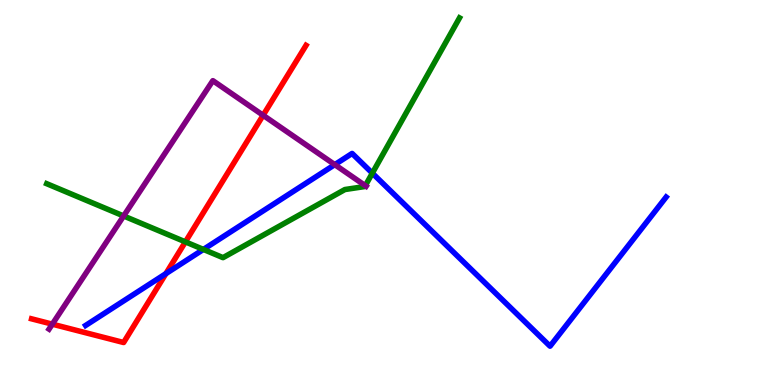[{'lines': ['blue', 'red'], 'intersections': [{'x': 2.14, 'y': 2.89}]}, {'lines': ['green', 'red'], 'intersections': [{'x': 2.39, 'y': 3.72}]}, {'lines': ['purple', 'red'], 'intersections': [{'x': 0.675, 'y': 1.58}, {'x': 3.4, 'y': 7.01}]}, {'lines': ['blue', 'green'], 'intersections': [{'x': 2.62, 'y': 3.52}, {'x': 4.8, 'y': 5.5}]}, {'lines': ['blue', 'purple'], 'intersections': [{'x': 4.32, 'y': 5.72}]}, {'lines': ['green', 'purple'], 'intersections': [{'x': 1.6, 'y': 4.39}, {'x': 4.71, 'y': 5.18}]}]